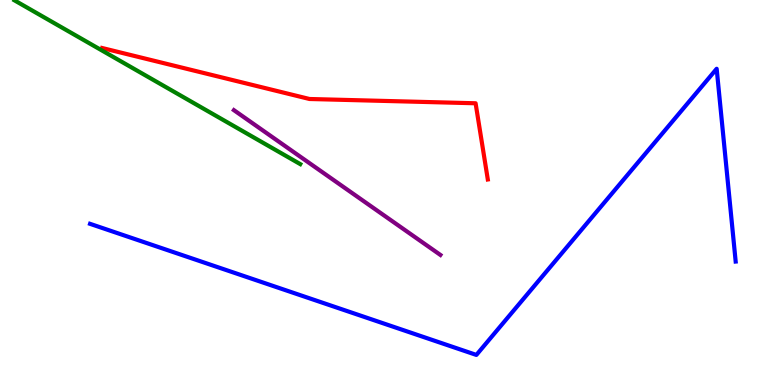[{'lines': ['blue', 'red'], 'intersections': []}, {'lines': ['green', 'red'], 'intersections': []}, {'lines': ['purple', 'red'], 'intersections': []}, {'lines': ['blue', 'green'], 'intersections': []}, {'lines': ['blue', 'purple'], 'intersections': []}, {'lines': ['green', 'purple'], 'intersections': []}]